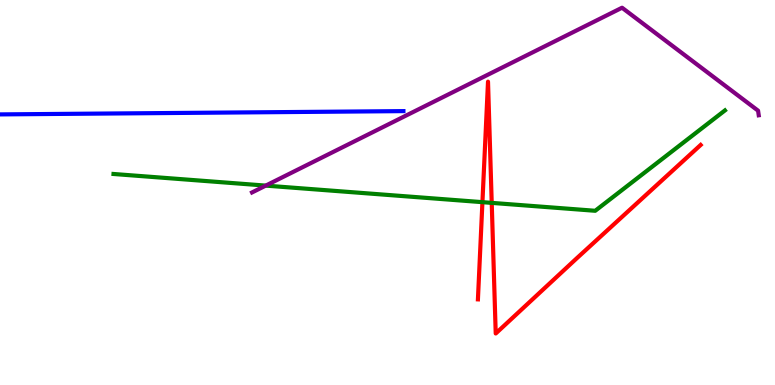[{'lines': ['blue', 'red'], 'intersections': []}, {'lines': ['green', 'red'], 'intersections': [{'x': 6.22, 'y': 4.75}, {'x': 6.34, 'y': 4.73}]}, {'lines': ['purple', 'red'], 'intersections': []}, {'lines': ['blue', 'green'], 'intersections': []}, {'lines': ['blue', 'purple'], 'intersections': []}, {'lines': ['green', 'purple'], 'intersections': [{'x': 3.43, 'y': 5.18}]}]